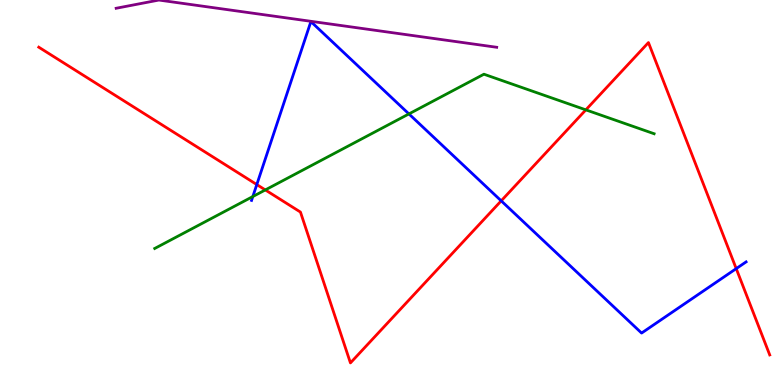[{'lines': ['blue', 'red'], 'intersections': [{'x': 3.31, 'y': 5.21}, {'x': 6.47, 'y': 4.78}, {'x': 9.5, 'y': 3.02}]}, {'lines': ['green', 'red'], 'intersections': [{'x': 3.42, 'y': 5.07}, {'x': 7.56, 'y': 7.15}]}, {'lines': ['purple', 'red'], 'intersections': []}, {'lines': ['blue', 'green'], 'intersections': [{'x': 3.26, 'y': 4.9}, {'x': 5.28, 'y': 7.04}]}, {'lines': ['blue', 'purple'], 'intersections': []}, {'lines': ['green', 'purple'], 'intersections': []}]